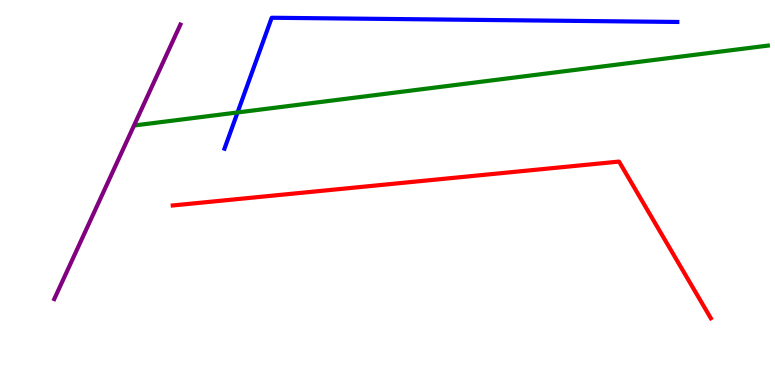[{'lines': ['blue', 'red'], 'intersections': []}, {'lines': ['green', 'red'], 'intersections': []}, {'lines': ['purple', 'red'], 'intersections': []}, {'lines': ['blue', 'green'], 'intersections': [{'x': 3.07, 'y': 7.08}]}, {'lines': ['blue', 'purple'], 'intersections': []}, {'lines': ['green', 'purple'], 'intersections': []}]